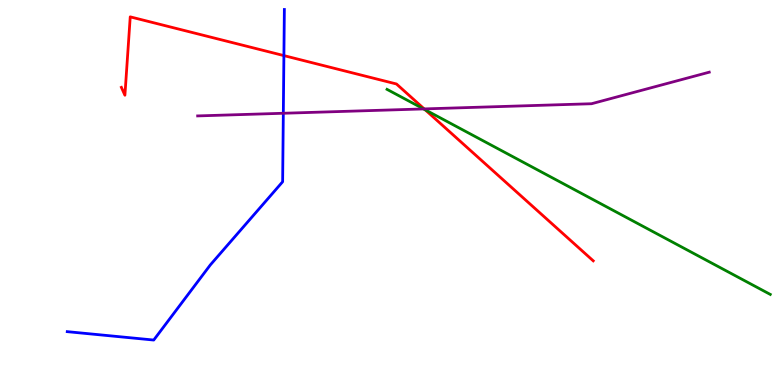[{'lines': ['blue', 'red'], 'intersections': [{'x': 3.66, 'y': 8.56}]}, {'lines': ['green', 'red'], 'intersections': [{'x': 5.49, 'y': 7.15}]}, {'lines': ['purple', 'red'], 'intersections': [{'x': 5.47, 'y': 7.17}]}, {'lines': ['blue', 'green'], 'intersections': []}, {'lines': ['blue', 'purple'], 'intersections': [{'x': 3.66, 'y': 7.06}]}, {'lines': ['green', 'purple'], 'intersections': [{'x': 5.47, 'y': 7.17}]}]